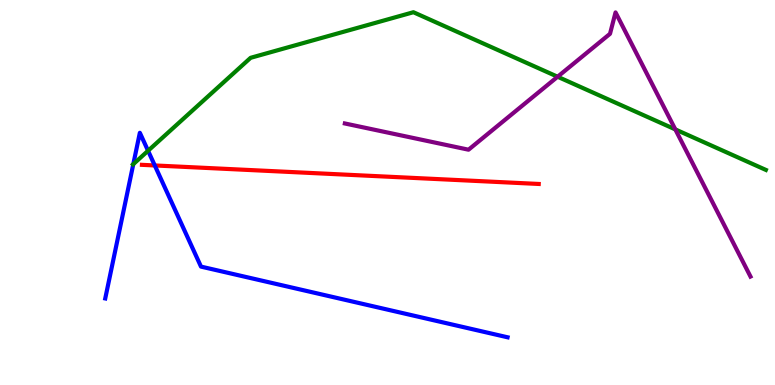[{'lines': ['blue', 'red'], 'intersections': [{'x': 2.0, 'y': 5.7}]}, {'lines': ['green', 'red'], 'intersections': []}, {'lines': ['purple', 'red'], 'intersections': []}, {'lines': ['blue', 'green'], 'intersections': [{'x': 1.72, 'y': 5.74}, {'x': 1.91, 'y': 6.08}]}, {'lines': ['blue', 'purple'], 'intersections': []}, {'lines': ['green', 'purple'], 'intersections': [{'x': 7.19, 'y': 8.01}, {'x': 8.71, 'y': 6.64}]}]